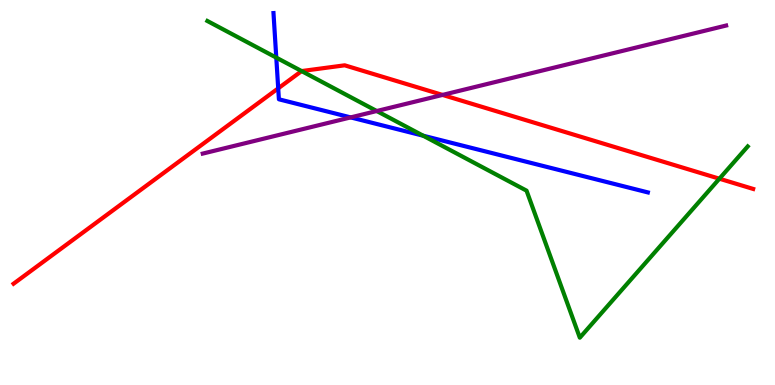[{'lines': ['blue', 'red'], 'intersections': [{'x': 3.59, 'y': 7.7}]}, {'lines': ['green', 'red'], 'intersections': [{'x': 3.89, 'y': 8.15}, {'x': 9.28, 'y': 5.36}]}, {'lines': ['purple', 'red'], 'intersections': [{'x': 5.71, 'y': 7.53}]}, {'lines': ['blue', 'green'], 'intersections': [{'x': 3.56, 'y': 8.5}, {'x': 5.46, 'y': 6.48}]}, {'lines': ['blue', 'purple'], 'intersections': [{'x': 4.52, 'y': 6.95}]}, {'lines': ['green', 'purple'], 'intersections': [{'x': 4.86, 'y': 7.12}]}]